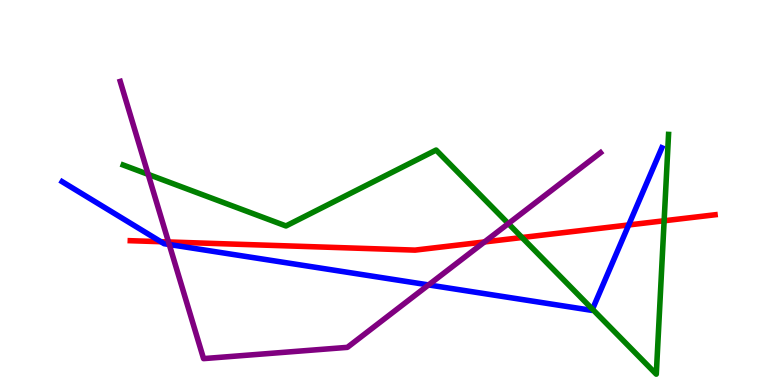[{'lines': ['blue', 'red'], 'intersections': [{'x': 2.08, 'y': 3.72}, {'x': 8.11, 'y': 4.16}]}, {'lines': ['green', 'red'], 'intersections': [{'x': 6.74, 'y': 3.83}, {'x': 8.57, 'y': 4.27}]}, {'lines': ['purple', 'red'], 'intersections': [{'x': 2.17, 'y': 3.72}, {'x': 6.25, 'y': 3.72}]}, {'lines': ['blue', 'green'], 'intersections': [{'x': 7.64, 'y': 1.97}]}, {'lines': ['blue', 'purple'], 'intersections': [{'x': 2.18, 'y': 3.65}, {'x': 5.53, 'y': 2.6}]}, {'lines': ['green', 'purple'], 'intersections': [{'x': 1.91, 'y': 5.47}, {'x': 6.56, 'y': 4.19}]}]